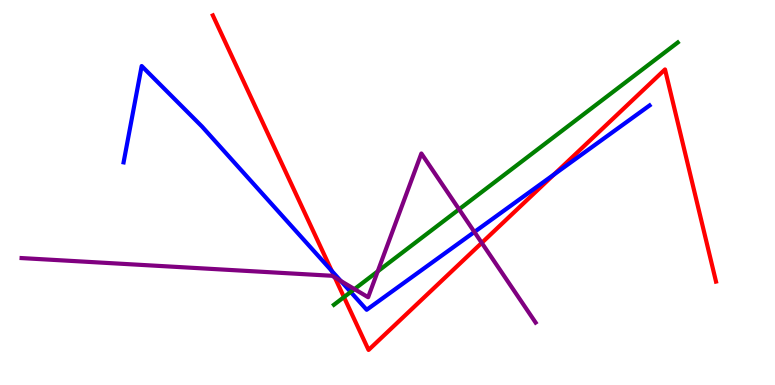[{'lines': ['blue', 'red'], 'intersections': [{'x': 4.28, 'y': 2.96}, {'x': 7.15, 'y': 5.47}]}, {'lines': ['green', 'red'], 'intersections': [{'x': 4.44, 'y': 2.28}]}, {'lines': ['purple', 'red'], 'intersections': [{'x': 4.32, 'y': 2.79}, {'x': 6.22, 'y': 3.69}]}, {'lines': ['blue', 'green'], 'intersections': [{'x': 4.52, 'y': 2.42}]}, {'lines': ['blue', 'purple'], 'intersections': [{'x': 4.4, 'y': 2.7}, {'x': 6.12, 'y': 3.97}]}, {'lines': ['green', 'purple'], 'intersections': [{'x': 4.57, 'y': 2.49}, {'x': 4.87, 'y': 2.95}, {'x': 5.92, 'y': 4.56}]}]